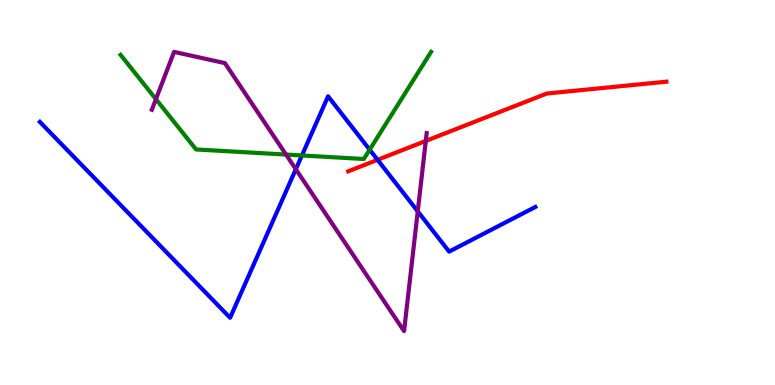[{'lines': ['blue', 'red'], 'intersections': [{'x': 4.87, 'y': 5.85}]}, {'lines': ['green', 'red'], 'intersections': []}, {'lines': ['purple', 'red'], 'intersections': [{'x': 5.49, 'y': 6.34}]}, {'lines': ['blue', 'green'], 'intersections': [{'x': 3.9, 'y': 5.96}, {'x': 4.77, 'y': 6.11}]}, {'lines': ['blue', 'purple'], 'intersections': [{'x': 3.82, 'y': 5.6}, {'x': 5.39, 'y': 4.51}]}, {'lines': ['green', 'purple'], 'intersections': [{'x': 2.01, 'y': 7.42}, {'x': 3.69, 'y': 5.99}]}]